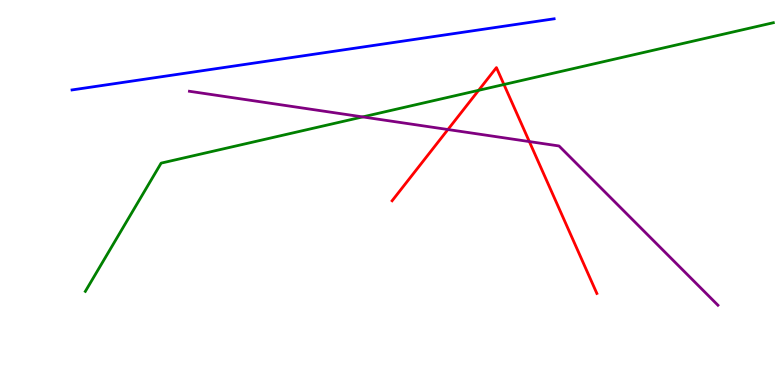[{'lines': ['blue', 'red'], 'intersections': []}, {'lines': ['green', 'red'], 'intersections': [{'x': 6.18, 'y': 7.65}, {'x': 6.5, 'y': 7.8}]}, {'lines': ['purple', 'red'], 'intersections': [{'x': 5.78, 'y': 6.64}, {'x': 6.83, 'y': 6.32}]}, {'lines': ['blue', 'green'], 'intersections': []}, {'lines': ['blue', 'purple'], 'intersections': []}, {'lines': ['green', 'purple'], 'intersections': [{'x': 4.68, 'y': 6.96}]}]